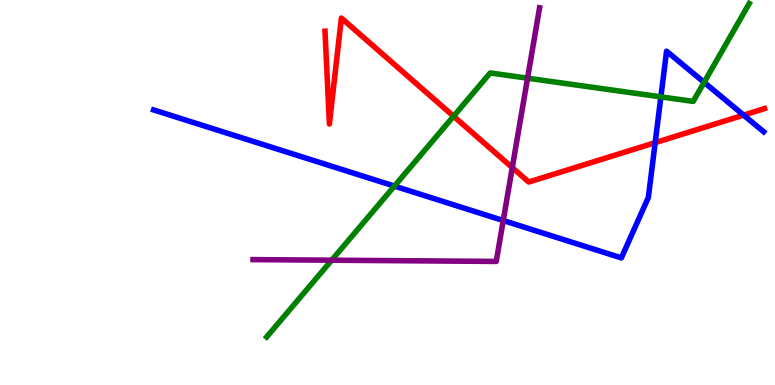[{'lines': ['blue', 'red'], 'intersections': [{'x': 8.45, 'y': 6.29}, {'x': 9.6, 'y': 7.01}]}, {'lines': ['green', 'red'], 'intersections': [{'x': 5.85, 'y': 6.98}]}, {'lines': ['purple', 'red'], 'intersections': [{'x': 6.61, 'y': 5.65}]}, {'lines': ['blue', 'green'], 'intersections': [{'x': 5.09, 'y': 5.17}, {'x': 8.53, 'y': 7.48}, {'x': 9.09, 'y': 7.86}]}, {'lines': ['blue', 'purple'], 'intersections': [{'x': 6.49, 'y': 4.27}]}, {'lines': ['green', 'purple'], 'intersections': [{'x': 4.28, 'y': 3.24}, {'x': 6.81, 'y': 7.97}]}]